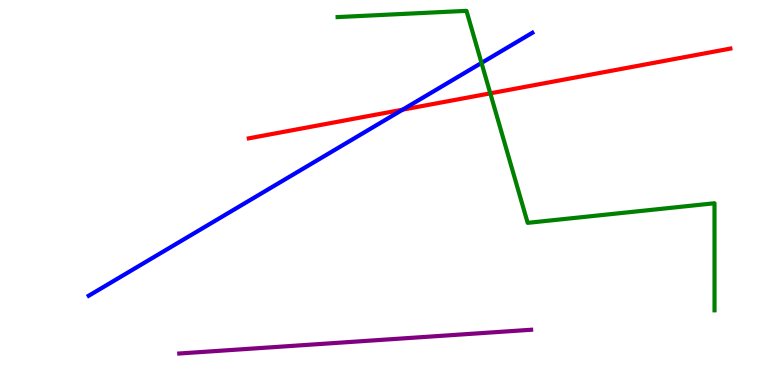[{'lines': ['blue', 'red'], 'intersections': [{'x': 5.2, 'y': 7.15}]}, {'lines': ['green', 'red'], 'intersections': [{'x': 6.33, 'y': 7.58}]}, {'lines': ['purple', 'red'], 'intersections': []}, {'lines': ['blue', 'green'], 'intersections': [{'x': 6.21, 'y': 8.37}]}, {'lines': ['blue', 'purple'], 'intersections': []}, {'lines': ['green', 'purple'], 'intersections': []}]